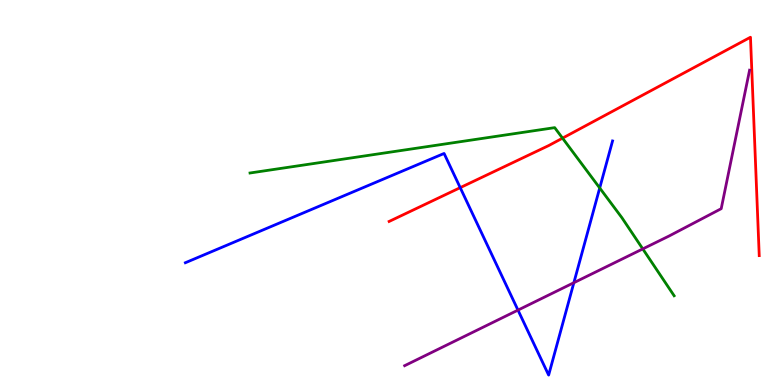[{'lines': ['blue', 'red'], 'intersections': [{'x': 5.94, 'y': 5.13}]}, {'lines': ['green', 'red'], 'intersections': [{'x': 7.26, 'y': 6.41}]}, {'lines': ['purple', 'red'], 'intersections': []}, {'lines': ['blue', 'green'], 'intersections': [{'x': 7.74, 'y': 5.12}]}, {'lines': ['blue', 'purple'], 'intersections': [{'x': 6.68, 'y': 1.95}, {'x': 7.4, 'y': 2.66}]}, {'lines': ['green', 'purple'], 'intersections': [{'x': 8.29, 'y': 3.53}]}]